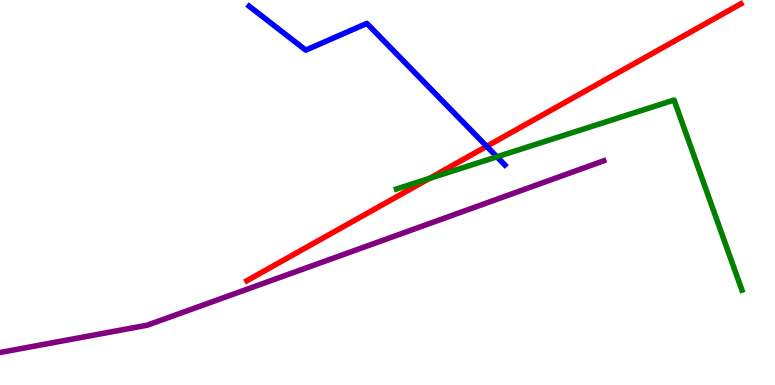[{'lines': ['blue', 'red'], 'intersections': [{'x': 6.28, 'y': 6.2}]}, {'lines': ['green', 'red'], 'intersections': [{'x': 5.54, 'y': 5.36}]}, {'lines': ['purple', 'red'], 'intersections': []}, {'lines': ['blue', 'green'], 'intersections': [{'x': 6.41, 'y': 5.93}]}, {'lines': ['blue', 'purple'], 'intersections': []}, {'lines': ['green', 'purple'], 'intersections': []}]